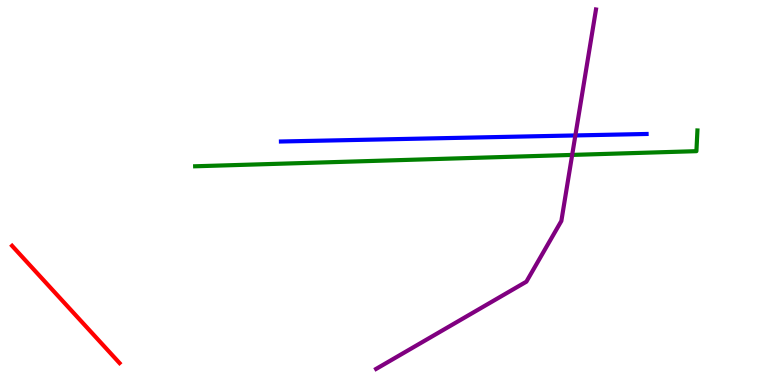[{'lines': ['blue', 'red'], 'intersections': []}, {'lines': ['green', 'red'], 'intersections': []}, {'lines': ['purple', 'red'], 'intersections': []}, {'lines': ['blue', 'green'], 'intersections': []}, {'lines': ['blue', 'purple'], 'intersections': [{'x': 7.42, 'y': 6.48}]}, {'lines': ['green', 'purple'], 'intersections': [{'x': 7.38, 'y': 5.98}]}]